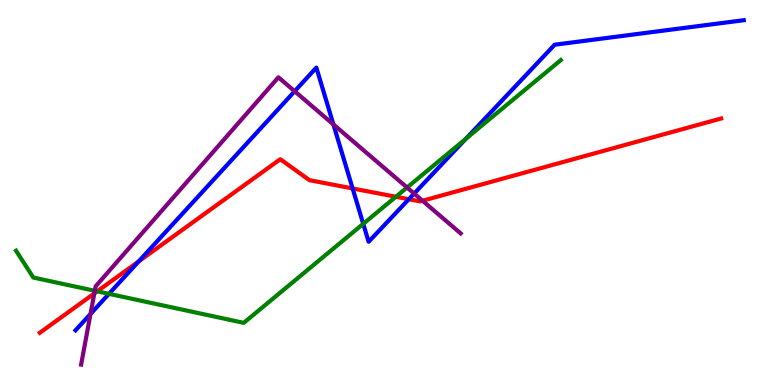[{'lines': ['blue', 'red'], 'intersections': [{'x': 1.79, 'y': 3.21}, {'x': 4.55, 'y': 5.11}, {'x': 5.27, 'y': 4.83}]}, {'lines': ['green', 'red'], 'intersections': [{'x': 1.25, 'y': 2.43}, {'x': 5.11, 'y': 4.89}]}, {'lines': ['purple', 'red'], 'intersections': [{'x': 1.22, 'y': 2.38}, {'x': 5.45, 'y': 4.79}]}, {'lines': ['blue', 'green'], 'intersections': [{'x': 1.41, 'y': 2.37}, {'x': 4.69, 'y': 4.19}, {'x': 6.01, 'y': 6.4}]}, {'lines': ['blue', 'purple'], 'intersections': [{'x': 1.17, 'y': 1.84}, {'x': 3.8, 'y': 7.63}, {'x': 4.3, 'y': 6.77}, {'x': 5.34, 'y': 4.97}]}, {'lines': ['green', 'purple'], 'intersections': [{'x': 1.22, 'y': 2.45}, {'x': 5.25, 'y': 5.13}]}]